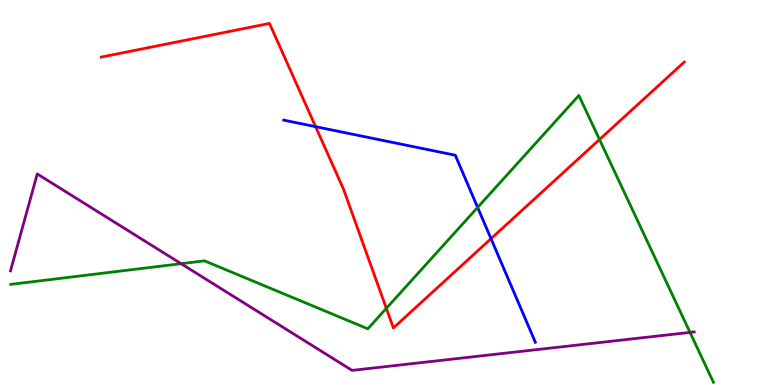[{'lines': ['blue', 'red'], 'intersections': [{'x': 4.07, 'y': 6.71}, {'x': 6.34, 'y': 3.8}]}, {'lines': ['green', 'red'], 'intersections': [{'x': 4.99, 'y': 1.99}, {'x': 7.74, 'y': 6.38}]}, {'lines': ['purple', 'red'], 'intersections': []}, {'lines': ['blue', 'green'], 'intersections': [{'x': 6.16, 'y': 4.61}]}, {'lines': ['blue', 'purple'], 'intersections': []}, {'lines': ['green', 'purple'], 'intersections': [{'x': 2.34, 'y': 3.15}, {'x': 8.9, 'y': 1.37}]}]